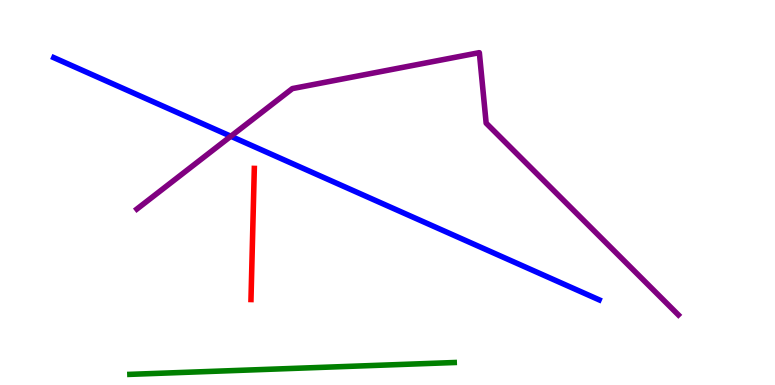[{'lines': ['blue', 'red'], 'intersections': []}, {'lines': ['green', 'red'], 'intersections': []}, {'lines': ['purple', 'red'], 'intersections': []}, {'lines': ['blue', 'green'], 'intersections': []}, {'lines': ['blue', 'purple'], 'intersections': [{'x': 2.98, 'y': 6.46}]}, {'lines': ['green', 'purple'], 'intersections': []}]